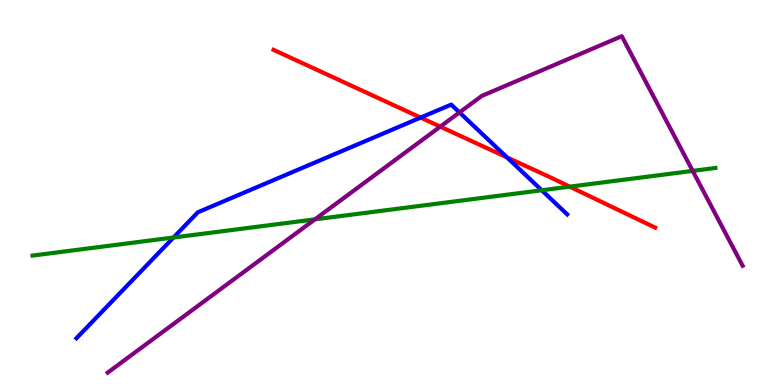[{'lines': ['blue', 'red'], 'intersections': [{'x': 5.43, 'y': 6.95}, {'x': 6.54, 'y': 5.91}]}, {'lines': ['green', 'red'], 'intersections': [{'x': 7.35, 'y': 5.15}]}, {'lines': ['purple', 'red'], 'intersections': [{'x': 5.68, 'y': 6.71}]}, {'lines': ['blue', 'green'], 'intersections': [{'x': 2.24, 'y': 3.83}, {'x': 6.99, 'y': 5.06}]}, {'lines': ['blue', 'purple'], 'intersections': [{'x': 5.93, 'y': 7.08}]}, {'lines': ['green', 'purple'], 'intersections': [{'x': 4.06, 'y': 4.3}, {'x': 8.94, 'y': 5.56}]}]